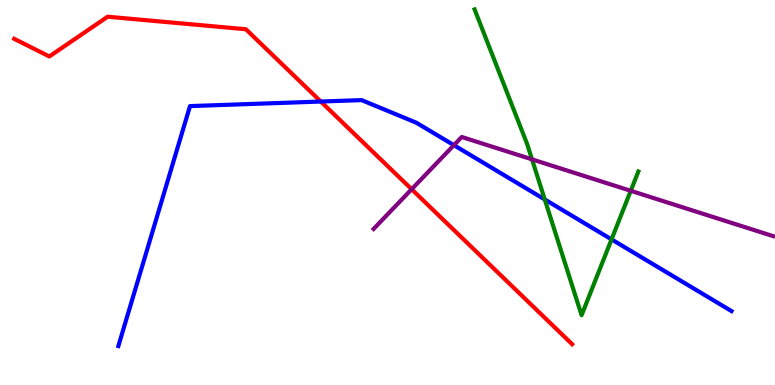[{'lines': ['blue', 'red'], 'intersections': [{'x': 4.14, 'y': 7.36}]}, {'lines': ['green', 'red'], 'intersections': []}, {'lines': ['purple', 'red'], 'intersections': [{'x': 5.31, 'y': 5.08}]}, {'lines': ['blue', 'green'], 'intersections': [{'x': 7.03, 'y': 4.82}, {'x': 7.89, 'y': 3.78}]}, {'lines': ['blue', 'purple'], 'intersections': [{'x': 5.86, 'y': 6.23}]}, {'lines': ['green', 'purple'], 'intersections': [{'x': 6.86, 'y': 5.86}, {'x': 8.14, 'y': 5.04}]}]